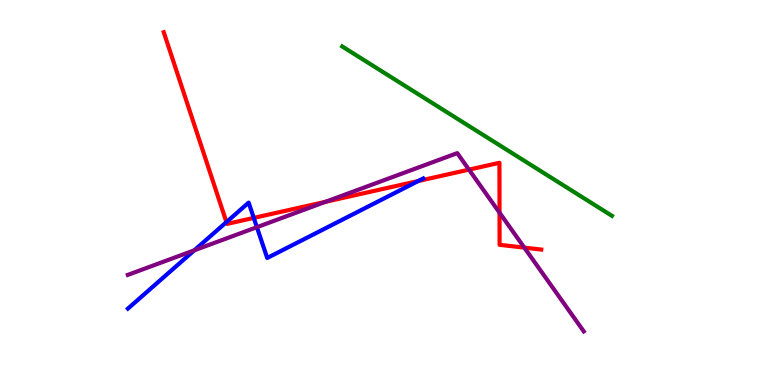[{'lines': ['blue', 'red'], 'intersections': [{'x': 2.92, 'y': 4.23}, {'x': 3.27, 'y': 4.34}, {'x': 5.4, 'y': 5.3}]}, {'lines': ['green', 'red'], 'intersections': []}, {'lines': ['purple', 'red'], 'intersections': [{'x': 4.2, 'y': 4.76}, {'x': 6.05, 'y': 5.59}, {'x': 6.45, 'y': 4.48}, {'x': 6.77, 'y': 3.57}]}, {'lines': ['blue', 'green'], 'intersections': []}, {'lines': ['blue', 'purple'], 'intersections': [{'x': 2.51, 'y': 3.5}, {'x': 3.31, 'y': 4.1}]}, {'lines': ['green', 'purple'], 'intersections': []}]